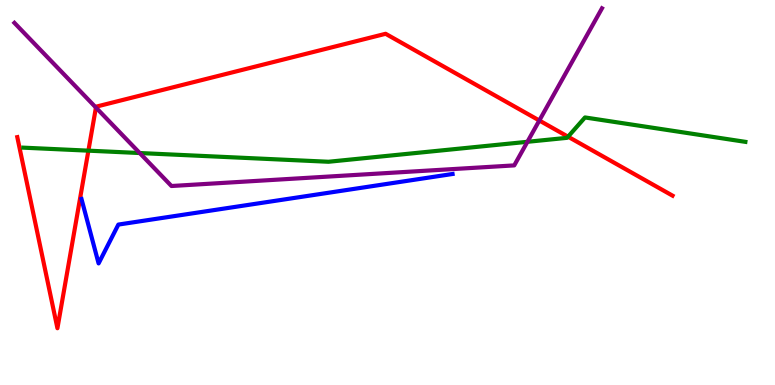[{'lines': ['blue', 'red'], 'intersections': []}, {'lines': ['green', 'red'], 'intersections': [{'x': 1.14, 'y': 6.09}, {'x': 7.33, 'y': 6.45}]}, {'lines': ['purple', 'red'], 'intersections': [{'x': 1.24, 'y': 7.21}, {'x': 6.96, 'y': 6.87}]}, {'lines': ['blue', 'green'], 'intersections': []}, {'lines': ['blue', 'purple'], 'intersections': []}, {'lines': ['green', 'purple'], 'intersections': [{'x': 1.8, 'y': 6.03}, {'x': 6.81, 'y': 6.32}]}]